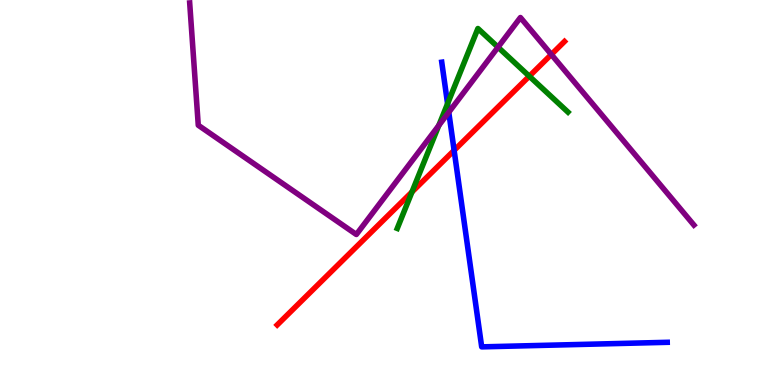[{'lines': ['blue', 'red'], 'intersections': [{'x': 5.86, 'y': 6.09}]}, {'lines': ['green', 'red'], 'intersections': [{'x': 5.32, 'y': 5.01}, {'x': 6.83, 'y': 8.02}]}, {'lines': ['purple', 'red'], 'intersections': [{'x': 7.11, 'y': 8.58}]}, {'lines': ['blue', 'green'], 'intersections': [{'x': 5.78, 'y': 7.31}]}, {'lines': ['blue', 'purple'], 'intersections': [{'x': 5.79, 'y': 7.08}]}, {'lines': ['green', 'purple'], 'intersections': [{'x': 5.66, 'y': 6.74}, {'x': 6.43, 'y': 8.77}]}]